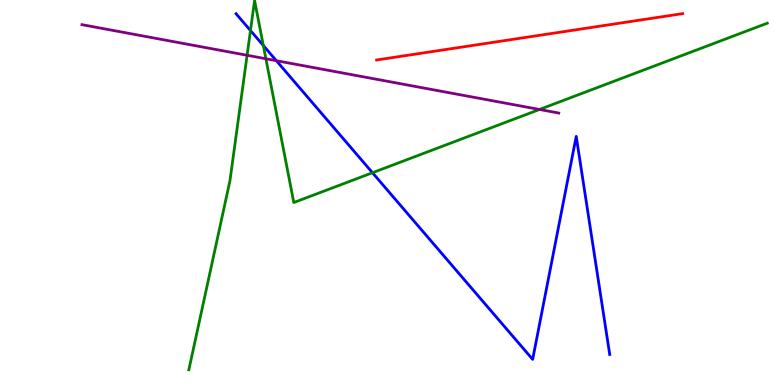[{'lines': ['blue', 'red'], 'intersections': []}, {'lines': ['green', 'red'], 'intersections': []}, {'lines': ['purple', 'red'], 'intersections': []}, {'lines': ['blue', 'green'], 'intersections': [{'x': 3.23, 'y': 9.21}, {'x': 3.4, 'y': 8.82}, {'x': 4.81, 'y': 5.51}]}, {'lines': ['blue', 'purple'], 'intersections': [{'x': 3.57, 'y': 8.42}]}, {'lines': ['green', 'purple'], 'intersections': [{'x': 3.19, 'y': 8.56}, {'x': 3.43, 'y': 8.47}, {'x': 6.96, 'y': 7.16}]}]